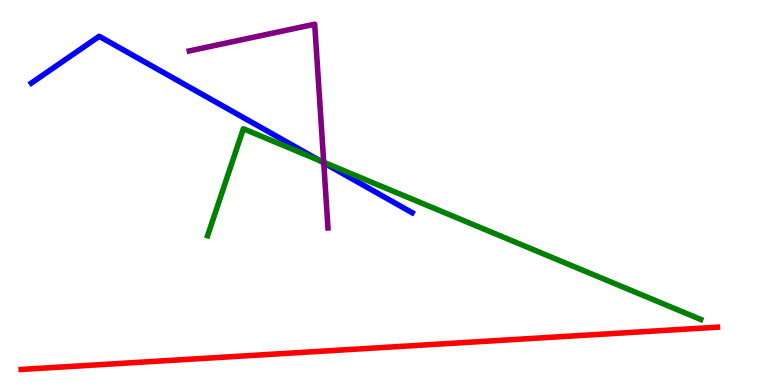[{'lines': ['blue', 'red'], 'intersections': []}, {'lines': ['green', 'red'], 'intersections': []}, {'lines': ['purple', 'red'], 'intersections': []}, {'lines': ['blue', 'green'], 'intersections': [{'x': 4.13, 'y': 5.83}]}, {'lines': ['blue', 'purple'], 'intersections': [{'x': 4.18, 'y': 5.77}]}, {'lines': ['green', 'purple'], 'intersections': [{'x': 4.18, 'y': 5.79}]}]